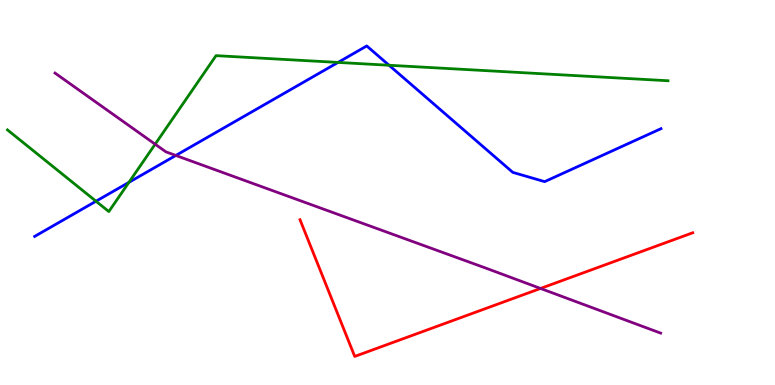[{'lines': ['blue', 'red'], 'intersections': []}, {'lines': ['green', 'red'], 'intersections': []}, {'lines': ['purple', 'red'], 'intersections': [{'x': 6.97, 'y': 2.51}]}, {'lines': ['blue', 'green'], 'intersections': [{'x': 1.24, 'y': 4.77}, {'x': 1.66, 'y': 5.26}, {'x': 4.36, 'y': 8.38}, {'x': 5.02, 'y': 8.31}]}, {'lines': ['blue', 'purple'], 'intersections': [{'x': 2.27, 'y': 5.96}]}, {'lines': ['green', 'purple'], 'intersections': [{'x': 2.0, 'y': 6.25}]}]